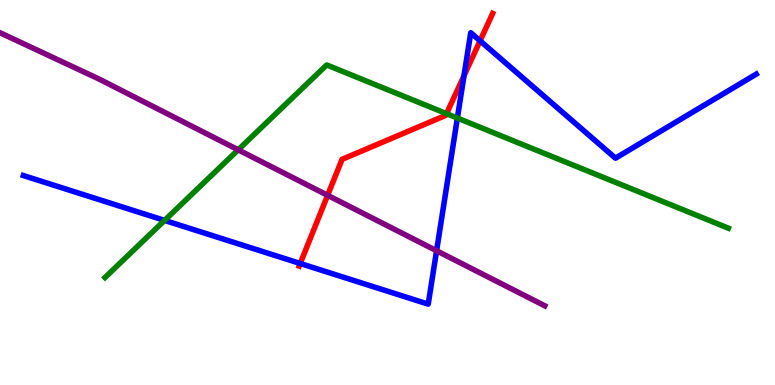[{'lines': ['blue', 'red'], 'intersections': [{'x': 3.87, 'y': 3.16}, {'x': 5.99, 'y': 8.03}, {'x': 6.19, 'y': 8.94}]}, {'lines': ['green', 'red'], 'intersections': [{'x': 5.76, 'y': 7.05}]}, {'lines': ['purple', 'red'], 'intersections': [{'x': 4.23, 'y': 4.93}]}, {'lines': ['blue', 'green'], 'intersections': [{'x': 2.12, 'y': 4.28}, {'x': 5.9, 'y': 6.93}]}, {'lines': ['blue', 'purple'], 'intersections': [{'x': 5.63, 'y': 3.49}]}, {'lines': ['green', 'purple'], 'intersections': [{'x': 3.07, 'y': 6.11}]}]